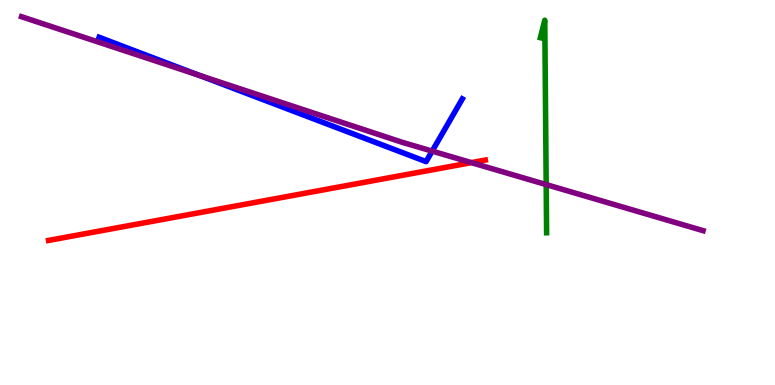[{'lines': ['blue', 'red'], 'intersections': []}, {'lines': ['green', 'red'], 'intersections': []}, {'lines': ['purple', 'red'], 'intersections': [{'x': 6.08, 'y': 5.78}]}, {'lines': ['blue', 'green'], 'intersections': []}, {'lines': ['blue', 'purple'], 'intersections': [{'x': 2.57, 'y': 8.04}, {'x': 5.58, 'y': 6.07}]}, {'lines': ['green', 'purple'], 'intersections': [{'x': 7.05, 'y': 5.21}]}]